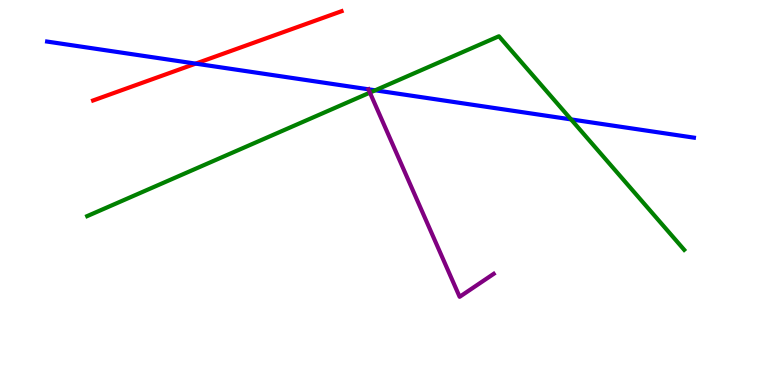[{'lines': ['blue', 'red'], 'intersections': [{'x': 2.52, 'y': 8.35}]}, {'lines': ['green', 'red'], 'intersections': []}, {'lines': ['purple', 'red'], 'intersections': []}, {'lines': ['blue', 'green'], 'intersections': [{'x': 4.84, 'y': 7.65}, {'x': 7.37, 'y': 6.9}]}, {'lines': ['blue', 'purple'], 'intersections': [{'x': 4.75, 'y': 7.68}]}, {'lines': ['green', 'purple'], 'intersections': [{'x': 4.77, 'y': 7.59}]}]